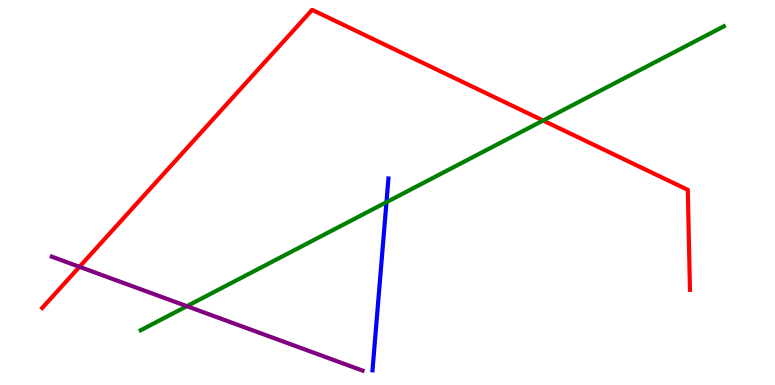[{'lines': ['blue', 'red'], 'intersections': []}, {'lines': ['green', 'red'], 'intersections': [{'x': 7.01, 'y': 6.87}]}, {'lines': ['purple', 'red'], 'intersections': [{'x': 1.03, 'y': 3.07}]}, {'lines': ['blue', 'green'], 'intersections': [{'x': 4.99, 'y': 4.75}]}, {'lines': ['blue', 'purple'], 'intersections': []}, {'lines': ['green', 'purple'], 'intersections': [{'x': 2.41, 'y': 2.05}]}]